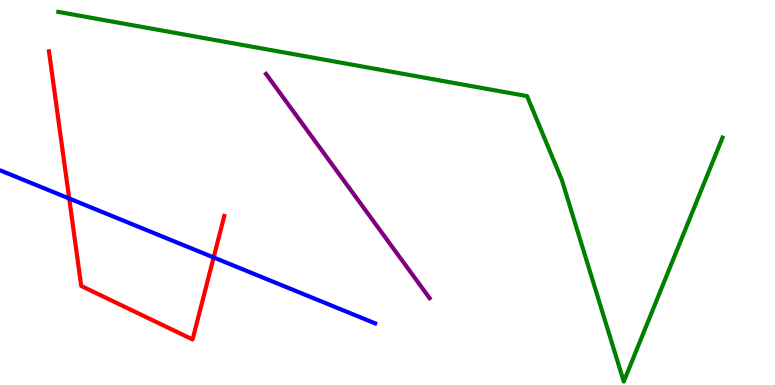[{'lines': ['blue', 'red'], 'intersections': [{'x': 0.893, 'y': 4.84}, {'x': 2.76, 'y': 3.31}]}, {'lines': ['green', 'red'], 'intersections': []}, {'lines': ['purple', 'red'], 'intersections': []}, {'lines': ['blue', 'green'], 'intersections': []}, {'lines': ['blue', 'purple'], 'intersections': []}, {'lines': ['green', 'purple'], 'intersections': []}]